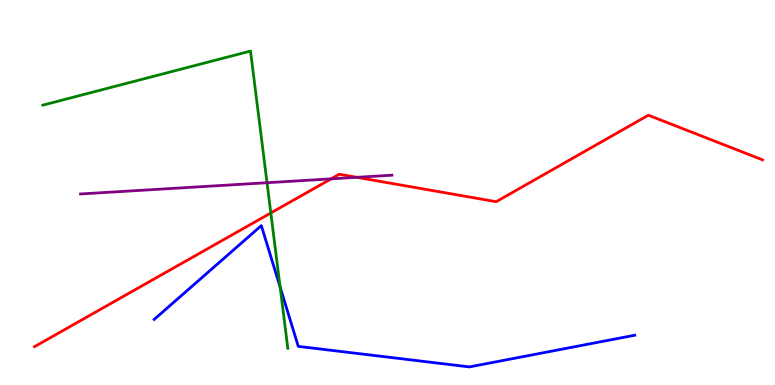[{'lines': ['blue', 'red'], 'intersections': []}, {'lines': ['green', 'red'], 'intersections': [{'x': 3.49, 'y': 4.47}]}, {'lines': ['purple', 'red'], 'intersections': [{'x': 4.27, 'y': 5.35}, {'x': 4.6, 'y': 5.39}]}, {'lines': ['blue', 'green'], 'intersections': [{'x': 3.61, 'y': 2.54}]}, {'lines': ['blue', 'purple'], 'intersections': []}, {'lines': ['green', 'purple'], 'intersections': [{'x': 3.45, 'y': 5.25}]}]